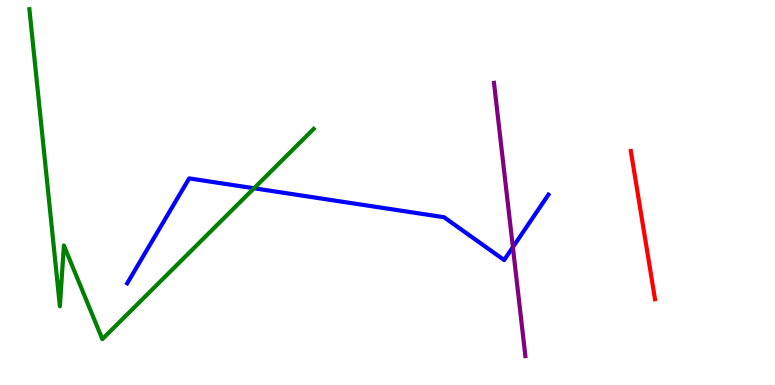[{'lines': ['blue', 'red'], 'intersections': []}, {'lines': ['green', 'red'], 'intersections': []}, {'lines': ['purple', 'red'], 'intersections': []}, {'lines': ['blue', 'green'], 'intersections': [{'x': 3.28, 'y': 5.11}]}, {'lines': ['blue', 'purple'], 'intersections': [{'x': 6.62, 'y': 3.58}]}, {'lines': ['green', 'purple'], 'intersections': []}]